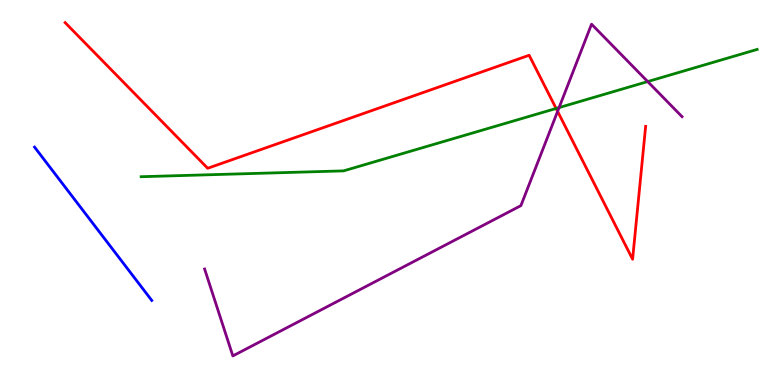[{'lines': ['blue', 'red'], 'intersections': []}, {'lines': ['green', 'red'], 'intersections': [{'x': 7.18, 'y': 7.18}]}, {'lines': ['purple', 'red'], 'intersections': [{'x': 7.19, 'y': 7.11}]}, {'lines': ['blue', 'green'], 'intersections': []}, {'lines': ['blue', 'purple'], 'intersections': []}, {'lines': ['green', 'purple'], 'intersections': [{'x': 7.21, 'y': 7.21}, {'x': 8.36, 'y': 7.88}]}]